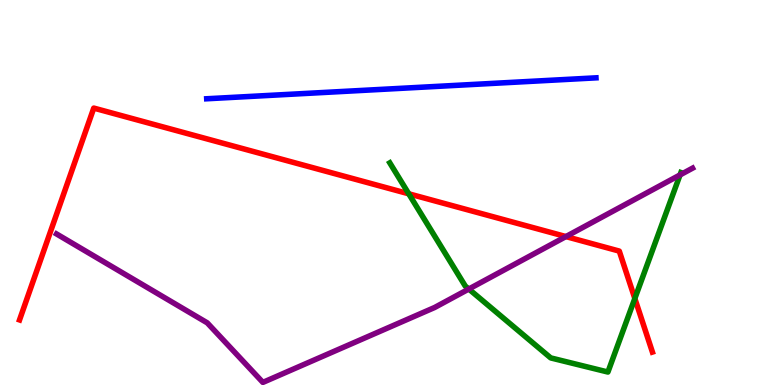[{'lines': ['blue', 'red'], 'intersections': []}, {'lines': ['green', 'red'], 'intersections': [{'x': 5.27, 'y': 4.97}, {'x': 8.19, 'y': 2.25}]}, {'lines': ['purple', 'red'], 'intersections': [{'x': 7.3, 'y': 3.86}]}, {'lines': ['blue', 'green'], 'intersections': []}, {'lines': ['blue', 'purple'], 'intersections': []}, {'lines': ['green', 'purple'], 'intersections': [{'x': 6.05, 'y': 2.49}, {'x': 8.77, 'y': 5.46}]}]